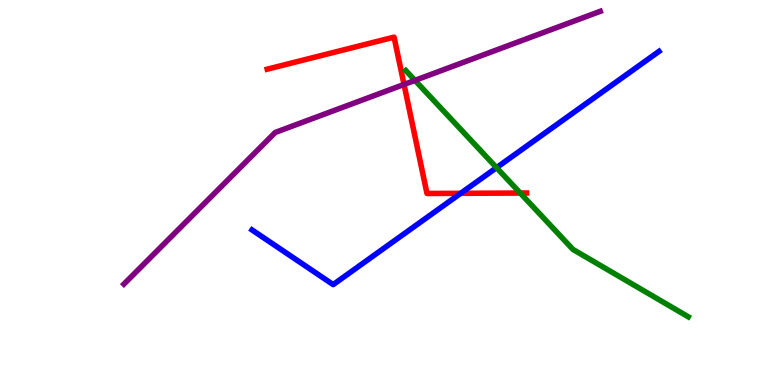[{'lines': ['blue', 'red'], 'intersections': [{'x': 5.94, 'y': 4.98}]}, {'lines': ['green', 'red'], 'intersections': [{'x': 6.71, 'y': 4.99}]}, {'lines': ['purple', 'red'], 'intersections': [{'x': 5.21, 'y': 7.81}]}, {'lines': ['blue', 'green'], 'intersections': [{'x': 6.41, 'y': 5.65}]}, {'lines': ['blue', 'purple'], 'intersections': []}, {'lines': ['green', 'purple'], 'intersections': [{'x': 5.35, 'y': 7.91}]}]